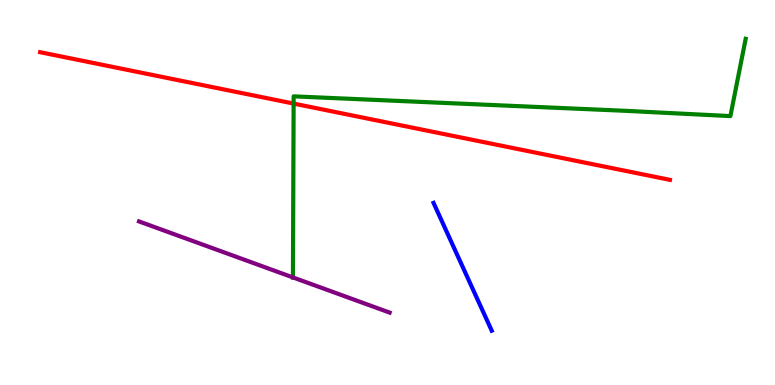[{'lines': ['blue', 'red'], 'intersections': []}, {'lines': ['green', 'red'], 'intersections': [{'x': 3.79, 'y': 7.31}]}, {'lines': ['purple', 'red'], 'intersections': []}, {'lines': ['blue', 'green'], 'intersections': []}, {'lines': ['blue', 'purple'], 'intersections': []}, {'lines': ['green', 'purple'], 'intersections': [{'x': 3.78, 'y': 2.79}]}]